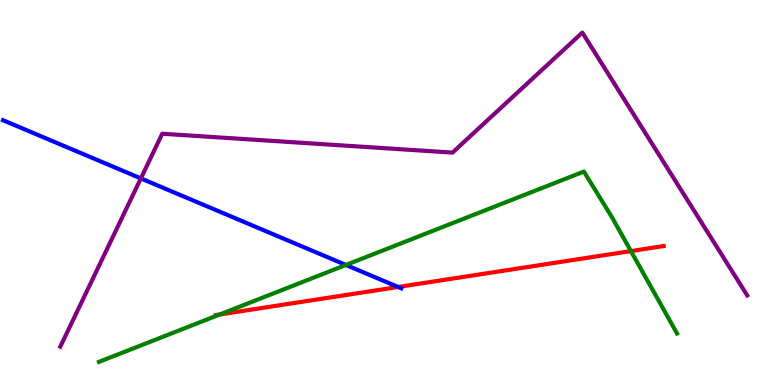[{'lines': ['blue', 'red'], 'intersections': [{'x': 5.14, 'y': 2.55}]}, {'lines': ['green', 'red'], 'intersections': [{'x': 2.84, 'y': 1.83}, {'x': 8.14, 'y': 3.48}]}, {'lines': ['purple', 'red'], 'intersections': []}, {'lines': ['blue', 'green'], 'intersections': [{'x': 4.46, 'y': 3.12}]}, {'lines': ['blue', 'purple'], 'intersections': [{'x': 1.82, 'y': 5.37}]}, {'lines': ['green', 'purple'], 'intersections': []}]